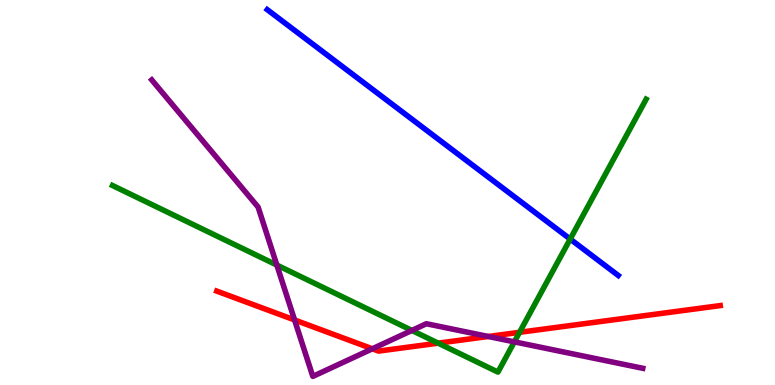[{'lines': ['blue', 'red'], 'intersections': []}, {'lines': ['green', 'red'], 'intersections': [{'x': 5.65, 'y': 1.09}, {'x': 6.7, 'y': 1.37}]}, {'lines': ['purple', 'red'], 'intersections': [{'x': 3.8, 'y': 1.69}, {'x': 4.8, 'y': 0.94}, {'x': 6.3, 'y': 1.26}]}, {'lines': ['blue', 'green'], 'intersections': [{'x': 7.36, 'y': 3.79}]}, {'lines': ['blue', 'purple'], 'intersections': []}, {'lines': ['green', 'purple'], 'intersections': [{'x': 3.57, 'y': 3.12}, {'x': 5.31, 'y': 1.42}, {'x': 6.64, 'y': 1.12}]}]